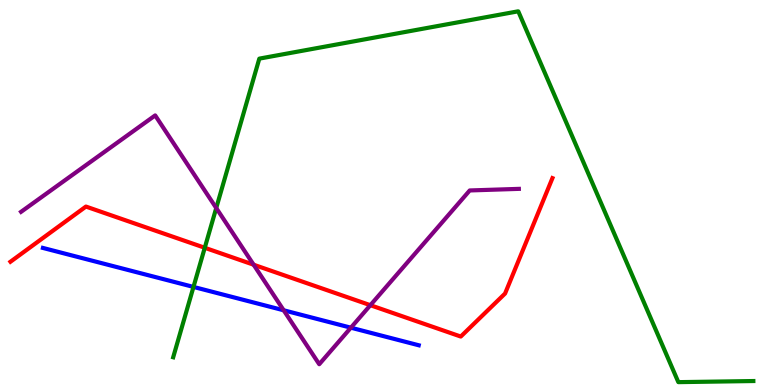[{'lines': ['blue', 'red'], 'intersections': []}, {'lines': ['green', 'red'], 'intersections': [{'x': 2.64, 'y': 3.56}]}, {'lines': ['purple', 'red'], 'intersections': [{'x': 3.27, 'y': 3.12}, {'x': 4.78, 'y': 2.07}]}, {'lines': ['blue', 'green'], 'intersections': [{'x': 2.5, 'y': 2.55}]}, {'lines': ['blue', 'purple'], 'intersections': [{'x': 3.66, 'y': 1.94}, {'x': 4.53, 'y': 1.49}]}, {'lines': ['green', 'purple'], 'intersections': [{'x': 2.79, 'y': 4.6}]}]